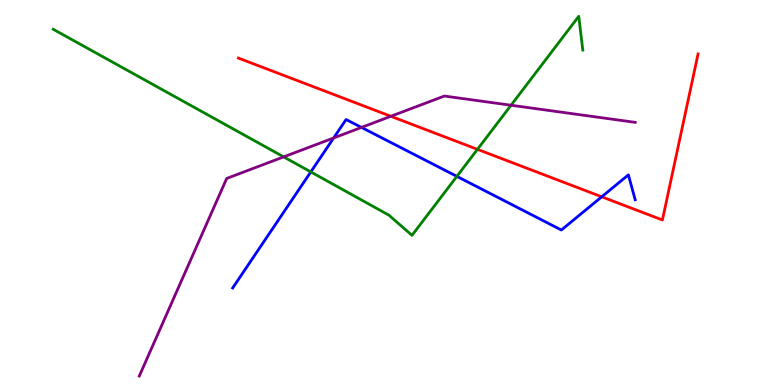[{'lines': ['blue', 'red'], 'intersections': [{'x': 7.76, 'y': 4.89}]}, {'lines': ['green', 'red'], 'intersections': [{'x': 6.16, 'y': 6.12}]}, {'lines': ['purple', 'red'], 'intersections': [{'x': 5.04, 'y': 6.98}]}, {'lines': ['blue', 'green'], 'intersections': [{'x': 4.01, 'y': 5.53}, {'x': 5.9, 'y': 5.42}]}, {'lines': ['blue', 'purple'], 'intersections': [{'x': 4.31, 'y': 6.42}, {'x': 4.66, 'y': 6.69}]}, {'lines': ['green', 'purple'], 'intersections': [{'x': 3.66, 'y': 5.93}, {'x': 6.59, 'y': 7.27}]}]